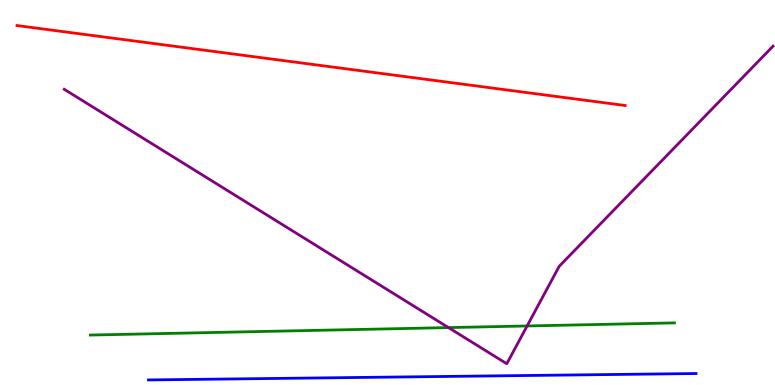[{'lines': ['blue', 'red'], 'intersections': []}, {'lines': ['green', 'red'], 'intersections': []}, {'lines': ['purple', 'red'], 'intersections': []}, {'lines': ['blue', 'green'], 'intersections': []}, {'lines': ['blue', 'purple'], 'intersections': []}, {'lines': ['green', 'purple'], 'intersections': [{'x': 5.79, 'y': 1.49}, {'x': 6.8, 'y': 1.53}]}]